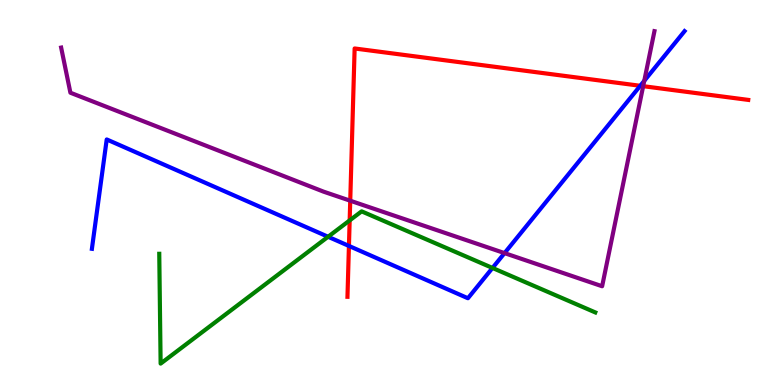[{'lines': ['blue', 'red'], 'intersections': [{'x': 4.5, 'y': 3.61}, {'x': 8.26, 'y': 7.77}]}, {'lines': ['green', 'red'], 'intersections': [{'x': 4.51, 'y': 4.28}]}, {'lines': ['purple', 'red'], 'intersections': [{'x': 4.52, 'y': 4.79}, {'x': 8.3, 'y': 7.76}]}, {'lines': ['blue', 'green'], 'intersections': [{'x': 4.23, 'y': 3.85}, {'x': 6.35, 'y': 3.04}]}, {'lines': ['blue', 'purple'], 'intersections': [{'x': 6.51, 'y': 3.43}, {'x': 8.31, 'y': 7.9}]}, {'lines': ['green', 'purple'], 'intersections': []}]